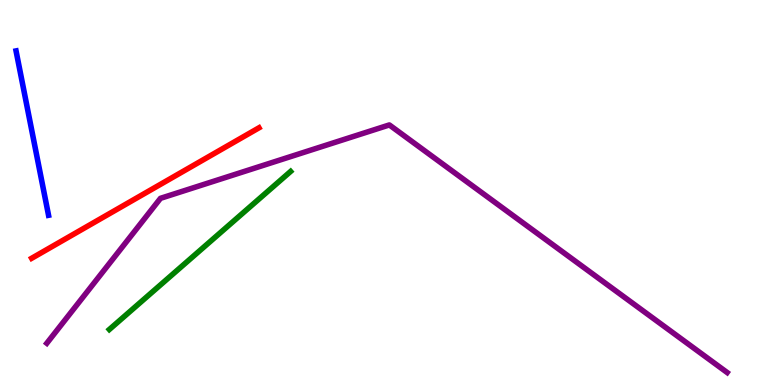[{'lines': ['blue', 'red'], 'intersections': []}, {'lines': ['green', 'red'], 'intersections': []}, {'lines': ['purple', 'red'], 'intersections': []}, {'lines': ['blue', 'green'], 'intersections': []}, {'lines': ['blue', 'purple'], 'intersections': []}, {'lines': ['green', 'purple'], 'intersections': []}]